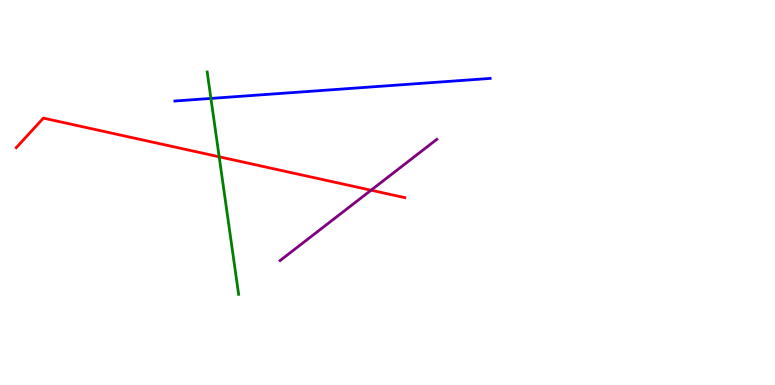[{'lines': ['blue', 'red'], 'intersections': []}, {'lines': ['green', 'red'], 'intersections': [{'x': 2.83, 'y': 5.93}]}, {'lines': ['purple', 'red'], 'intersections': [{'x': 4.79, 'y': 5.06}]}, {'lines': ['blue', 'green'], 'intersections': [{'x': 2.72, 'y': 7.44}]}, {'lines': ['blue', 'purple'], 'intersections': []}, {'lines': ['green', 'purple'], 'intersections': []}]